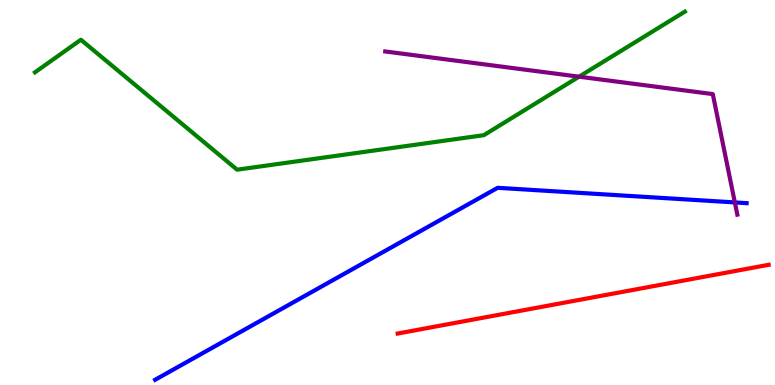[{'lines': ['blue', 'red'], 'intersections': []}, {'lines': ['green', 'red'], 'intersections': []}, {'lines': ['purple', 'red'], 'intersections': []}, {'lines': ['blue', 'green'], 'intersections': []}, {'lines': ['blue', 'purple'], 'intersections': [{'x': 9.48, 'y': 4.74}]}, {'lines': ['green', 'purple'], 'intersections': [{'x': 7.47, 'y': 8.01}]}]